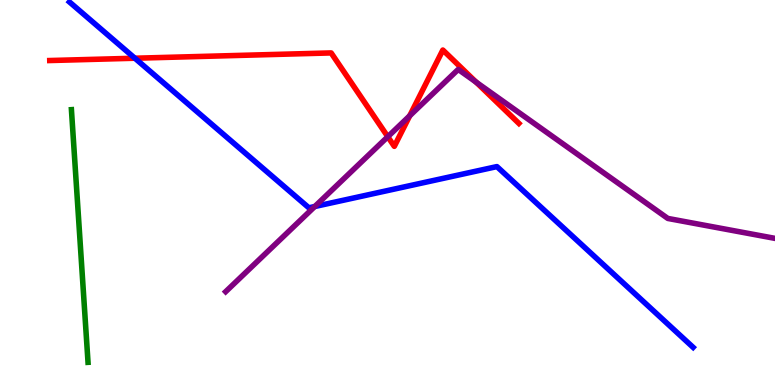[{'lines': ['blue', 'red'], 'intersections': [{'x': 1.74, 'y': 8.49}]}, {'lines': ['green', 'red'], 'intersections': []}, {'lines': ['purple', 'red'], 'intersections': [{'x': 5.0, 'y': 6.45}, {'x': 5.29, 'y': 6.99}, {'x': 6.14, 'y': 7.87}]}, {'lines': ['blue', 'green'], 'intersections': []}, {'lines': ['blue', 'purple'], 'intersections': [{'x': 4.06, 'y': 4.64}]}, {'lines': ['green', 'purple'], 'intersections': []}]